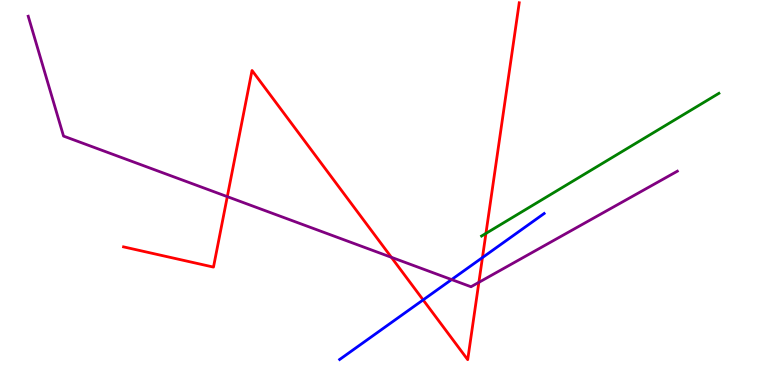[{'lines': ['blue', 'red'], 'intersections': [{'x': 5.46, 'y': 2.21}, {'x': 6.23, 'y': 3.31}]}, {'lines': ['green', 'red'], 'intersections': [{'x': 6.27, 'y': 3.94}]}, {'lines': ['purple', 'red'], 'intersections': [{'x': 2.93, 'y': 4.89}, {'x': 5.05, 'y': 3.32}, {'x': 6.18, 'y': 2.67}]}, {'lines': ['blue', 'green'], 'intersections': []}, {'lines': ['blue', 'purple'], 'intersections': [{'x': 5.83, 'y': 2.74}]}, {'lines': ['green', 'purple'], 'intersections': []}]